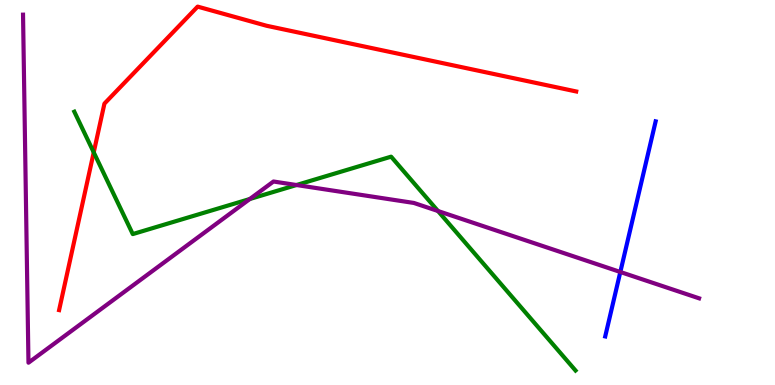[{'lines': ['blue', 'red'], 'intersections': []}, {'lines': ['green', 'red'], 'intersections': [{'x': 1.21, 'y': 6.04}]}, {'lines': ['purple', 'red'], 'intersections': []}, {'lines': ['blue', 'green'], 'intersections': []}, {'lines': ['blue', 'purple'], 'intersections': [{'x': 8.0, 'y': 2.94}]}, {'lines': ['green', 'purple'], 'intersections': [{'x': 3.22, 'y': 4.83}, {'x': 3.83, 'y': 5.19}, {'x': 5.65, 'y': 4.52}]}]